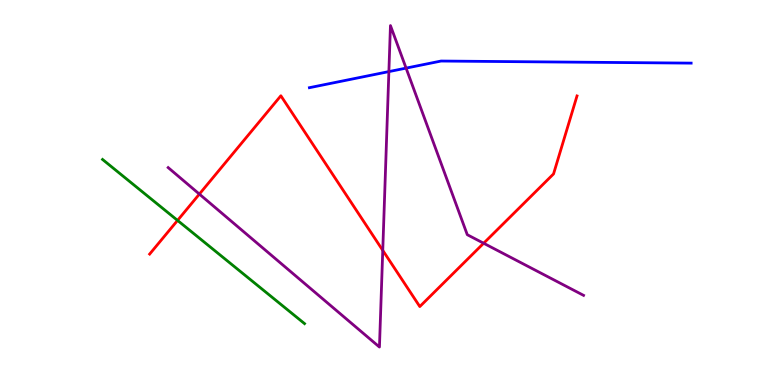[{'lines': ['blue', 'red'], 'intersections': []}, {'lines': ['green', 'red'], 'intersections': [{'x': 2.29, 'y': 4.27}]}, {'lines': ['purple', 'red'], 'intersections': [{'x': 2.57, 'y': 4.96}, {'x': 4.94, 'y': 3.5}, {'x': 6.24, 'y': 3.68}]}, {'lines': ['blue', 'green'], 'intersections': []}, {'lines': ['blue', 'purple'], 'intersections': [{'x': 5.02, 'y': 8.14}, {'x': 5.24, 'y': 8.23}]}, {'lines': ['green', 'purple'], 'intersections': []}]